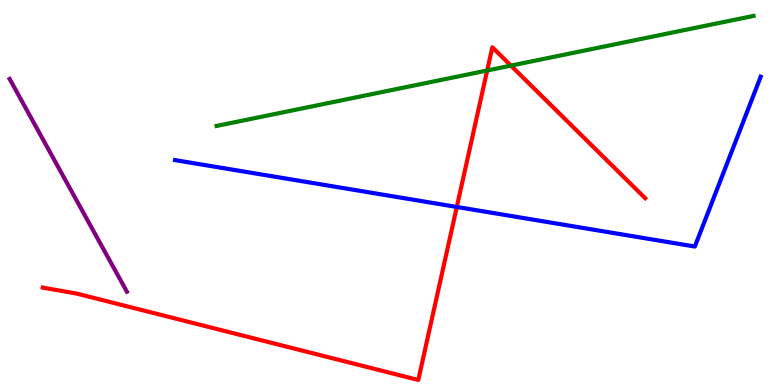[{'lines': ['blue', 'red'], 'intersections': [{'x': 5.89, 'y': 4.62}]}, {'lines': ['green', 'red'], 'intersections': [{'x': 6.29, 'y': 8.17}, {'x': 6.59, 'y': 8.3}]}, {'lines': ['purple', 'red'], 'intersections': []}, {'lines': ['blue', 'green'], 'intersections': []}, {'lines': ['blue', 'purple'], 'intersections': []}, {'lines': ['green', 'purple'], 'intersections': []}]